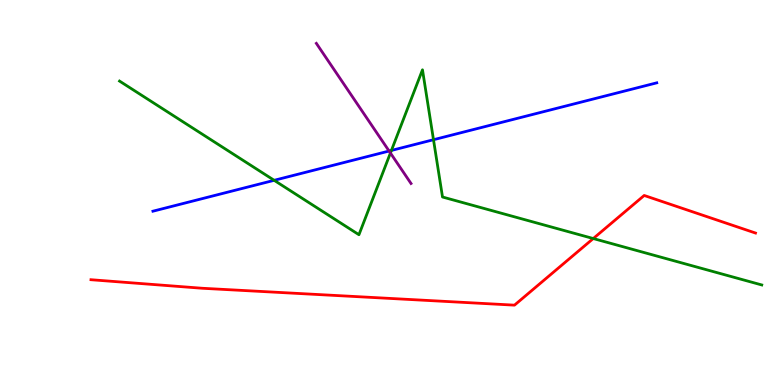[{'lines': ['blue', 'red'], 'intersections': []}, {'lines': ['green', 'red'], 'intersections': [{'x': 7.66, 'y': 3.8}]}, {'lines': ['purple', 'red'], 'intersections': []}, {'lines': ['blue', 'green'], 'intersections': [{'x': 3.54, 'y': 5.32}, {'x': 5.05, 'y': 6.09}, {'x': 5.59, 'y': 6.37}]}, {'lines': ['blue', 'purple'], 'intersections': [{'x': 5.02, 'y': 6.08}]}, {'lines': ['green', 'purple'], 'intersections': [{'x': 5.04, 'y': 6.03}]}]